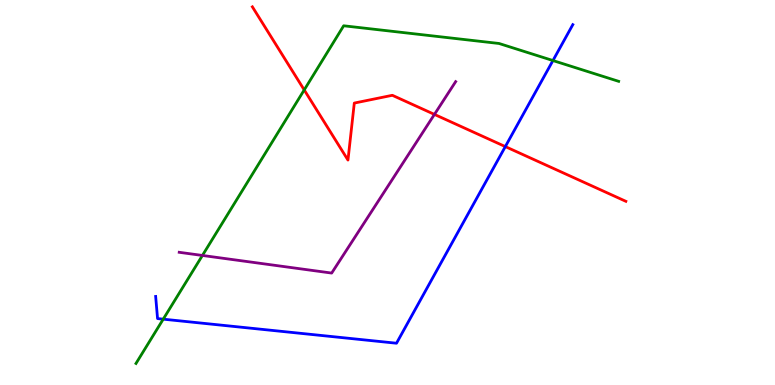[{'lines': ['blue', 'red'], 'intersections': [{'x': 6.52, 'y': 6.19}]}, {'lines': ['green', 'red'], 'intersections': [{'x': 3.93, 'y': 7.66}]}, {'lines': ['purple', 'red'], 'intersections': [{'x': 5.61, 'y': 7.03}]}, {'lines': ['blue', 'green'], 'intersections': [{'x': 2.11, 'y': 1.71}, {'x': 7.13, 'y': 8.43}]}, {'lines': ['blue', 'purple'], 'intersections': []}, {'lines': ['green', 'purple'], 'intersections': [{'x': 2.61, 'y': 3.36}]}]